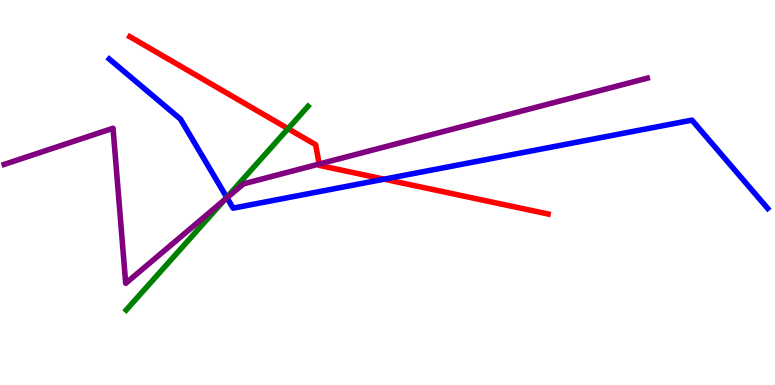[{'lines': ['blue', 'red'], 'intersections': [{'x': 4.96, 'y': 5.35}]}, {'lines': ['green', 'red'], 'intersections': [{'x': 3.72, 'y': 6.66}]}, {'lines': ['purple', 'red'], 'intersections': [{'x': 4.12, 'y': 5.74}]}, {'lines': ['blue', 'green'], 'intersections': [{'x': 2.93, 'y': 4.87}]}, {'lines': ['blue', 'purple'], 'intersections': [{'x': 2.93, 'y': 4.86}]}, {'lines': ['green', 'purple'], 'intersections': [{'x': 2.9, 'y': 4.81}]}]